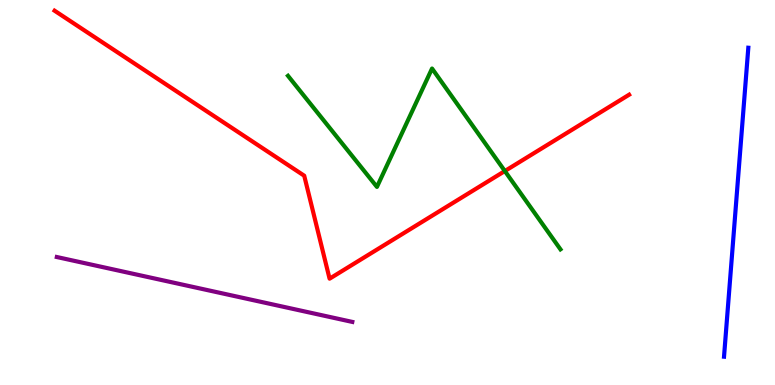[{'lines': ['blue', 'red'], 'intersections': []}, {'lines': ['green', 'red'], 'intersections': [{'x': 6.51, 'y': 5.56}]}, {'lines': ['purple', 'red'], 'intersections': []}, {'lines': ['blue', 'green'], 'intersections': []}, {'lines': ['blue', 'purple'], 'intersections': []}, {'lines': ['green', 'purple'], 'intersections': []}]